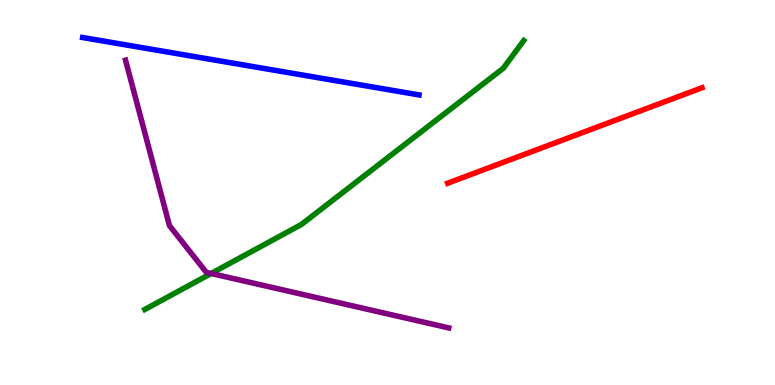[{'lines': ['blue', 'red'], 'intersections': []}, {'lines': ['green', 'red'], 'intersections': []}, {'lines': ['purple', 'red'], 'intersections': []}, {'lines': ['blue', 'green'], 'intersections': []}, {'lines': ['blue', 'purple'], 'intersections': []}, {'lines': ['green', 'purple'], 'intersections': [{'x': 2.72, 'y': 2.9}]}]